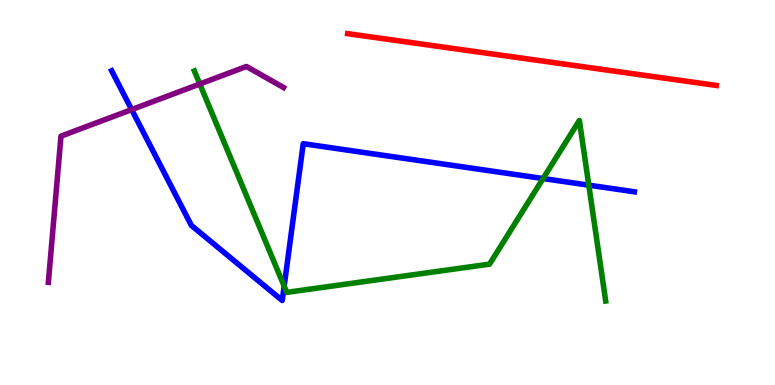[{'lines': ['blue', 'red'], 'intersections': []}, {'lines': ['green', 'red'], 'intersections': []}, {'lines': ['purple', 'red'], 'intersections': []}, {'lines': ['blue', 'green'], 'intersections': [{'x': 3.67, 'y': 2.57}, {'x': 7.01, 'y': 5.36}, {'x': 7.6, 'y': 5.19}]}, {'lines': ['blue', 'purple'], 'intersections': [{'x': 1.7, 'y': 7.15}]}, {'lines': ['green', 'purple'], 'intersections': [{'x': 2.58, 'y': 7.82}]}]